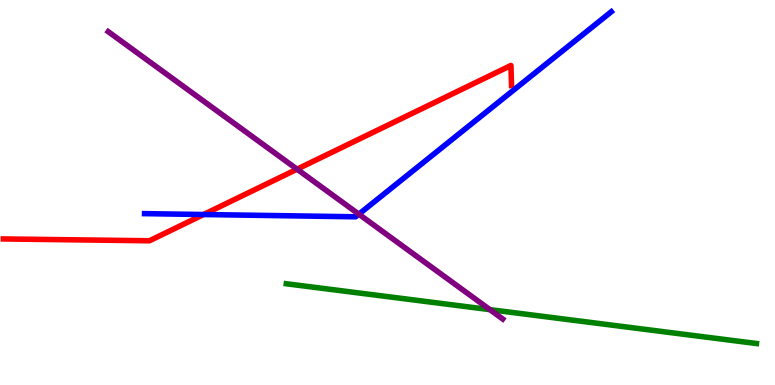[{'lines': ['blue', 'red'], 'intersections': [{'x': 2.63, 'y': 4.43}]}, {'lines': ['green', 'red'], 'intersections': []}, {'lines': ['purple', 'red'], 'intersections': [{'x': 3.83, 'y': 5.61}]}, {'lines': ['blue', 'green'], 'intersections': []}, {'lines': ['blue', 'purple'], 'intersections': [{'x': 4.63, 'y': 4.44}]}, {'lines': ['green', 'purple'], 'intersections': [{'x': 6.32, 'y': 1.96}]}]